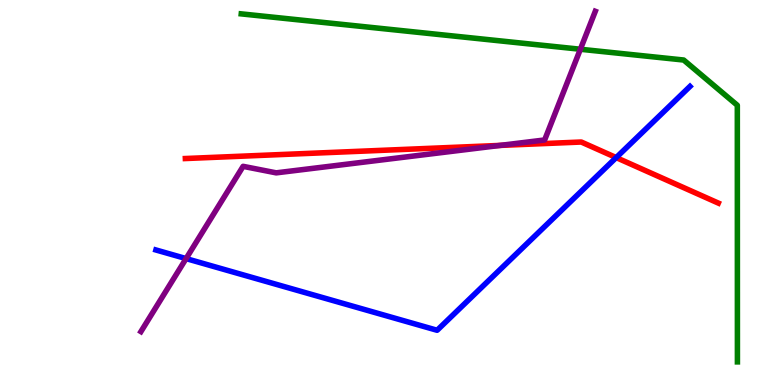[{'lines': ['blue', 'red'], 'intersections': [{'x': 7.95, 'y': 5.91}]}, {'lines': ['green', 'red'], 'intersections': []}, {'lines': ['purple', 'red'], 'intersections': [{'x': 6.45, 'y': 6.22}]}, {'lines': ['blue', 'green'], 'intersections': []}, {'lines': ['blue', 'purple'], 'intersections': [{'x': 2.4, 'y': 3.28}]}, {'lines': ['green', 'purple'], 'intersections': [{'x': 7.49, 'y': 8.72}]}]